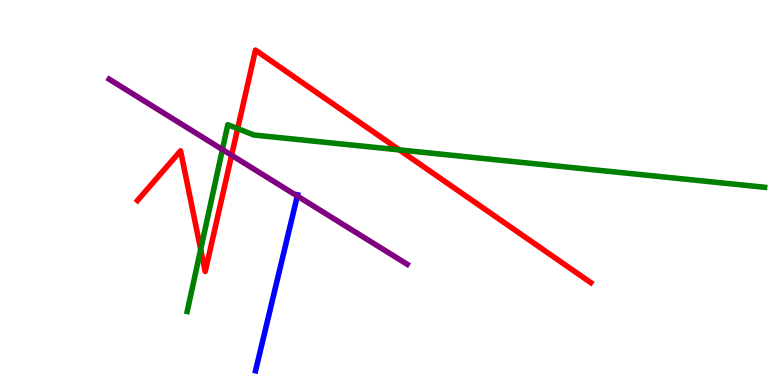[{'lines': ['blue', 'red'], 'intersections': []}, {'lines': ['green', 'red'], 'intersections': [{'x': 2.59, 'y': 3.52}, {'x': 3.07, 'y': 6.66}, {'x': 5.15, 'y': 6.11}]}, {'lines': ['purple', 'red'], 'intersections': [{'x': 2.99, 'y': 5.97}]}, {'lines': ['blue', 'green'], 'intersections': []}, {'lines': ['blue', 'purple'], 'intersections': [{'x': 3.84, 'y': 4.91}]}, {'lines': ['green', 'purple'], 'intersections': [{'x': 2.87, 'y': 6.12}]}]